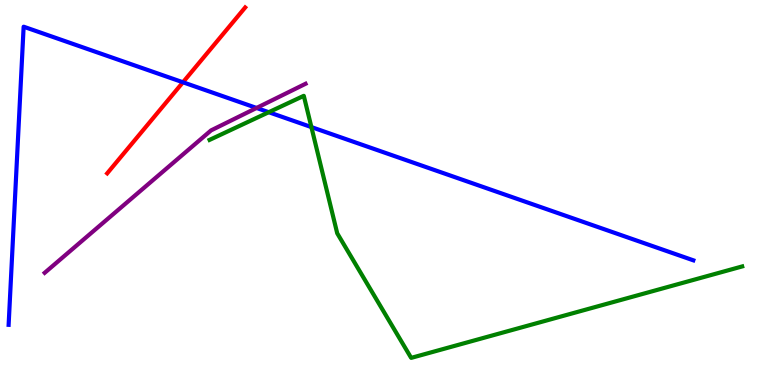[{'lines': ['blue', 'red'], 'intersections': [{'x': 2.36, 'y': 7.86}]}, {'lines': ['green', 'red'], 'intersections': []}, {'lines': ['purple', 'red'], 'intersections': []}, {'lines': ['blue', 'green'], 'intersections': [{'x': 3.47, 'y': 7.09}, {'x': 4.02, 'y': 6.7}]}, {'lines': ['blue', 'purple'], 'intersections': [{'x': 3.31, 'y': 7.2}]}, {'lines': ['green', 'purple'], 'intersections': []}]